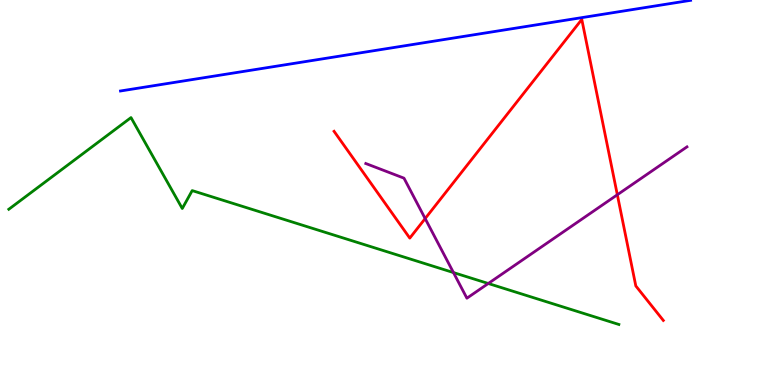[{'lines': ['blue', 'red'], 'intersections': []}, {'lines': ['green', 'red'], 'intersections': []}, {'lines': ['purple', 'red'], 'intersections': [{'x': 5.49, 'y': 4.32}, {'x': 7.97, 'y': 4.94}]}, {'lines': ['blue', 'green'], 'intersections': []}, {'lines': ['blue', 'purple'], 'intersections': []}, {'lines': ['green', 'purple'], 'intersections': [{'x': 5.85, 'y': 2.92}, {'x': 6.3, 'y': 2.64}]}]